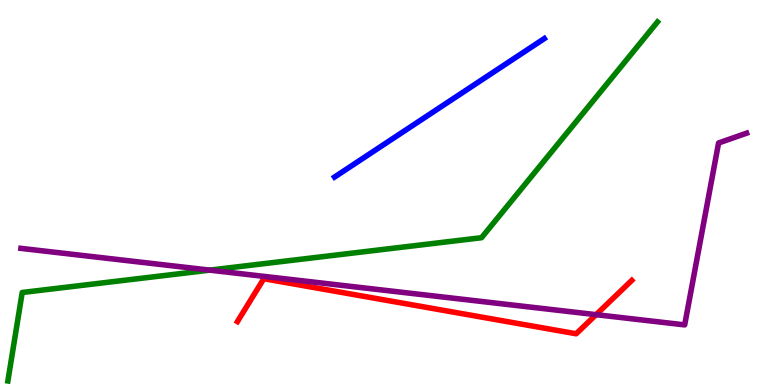[{'lines': ['blue', 'red'], 'intersections': []}, {'lines': ['green', 'red'], 'intersections': []}, {'lines': ['purple', 'red'], 'intersections': [{'x': 7.69, 'y': 1.83}]}, {'lines': ['blue', 'green'], 'intersections': []}, {'lines': ['blue', 'purple'], 'intersections': []}, {'lines': ['green', 'purple'], 'intersections': [{'x': 2.71, 'y': 2.98}]}]